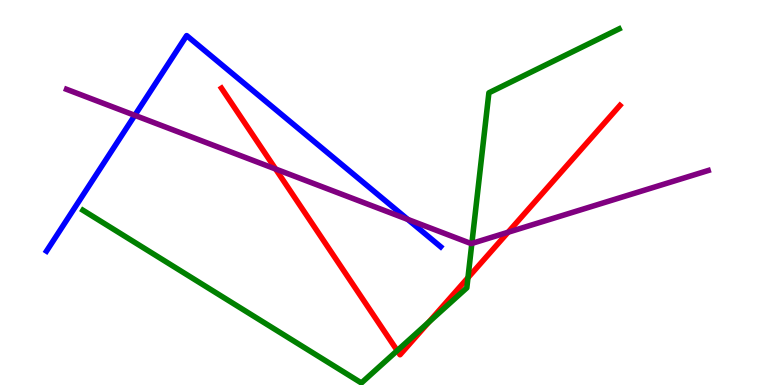[{'lines': ['blue', 'red'], 'intersections': []}, {'lines': ['green', 'red'], 'intersections': [{'x': 5.13, 'y': 0.893}, {'x': 5.53, 'y': 1.63}, {'x': 6.04, 'y': 2.79}]}, {'lines': ['purple', 'red'], 'intersections': [{'x': 3.56, 'y': 5.61}, {'x': 6.56, 'y': 3.97}]}, {'lines': ['blue', 'green'], 'intersections': []}, {'lines': ['blue', 'purple'], 'intersections': [{'x': 1.74, 'y': 7.0}, {'x': 5.26, 'y': 4.3}]}, {'lines': ['green', 'purple'], 'intersections': [{'x': 6.09, 'y': 3.68}]}]